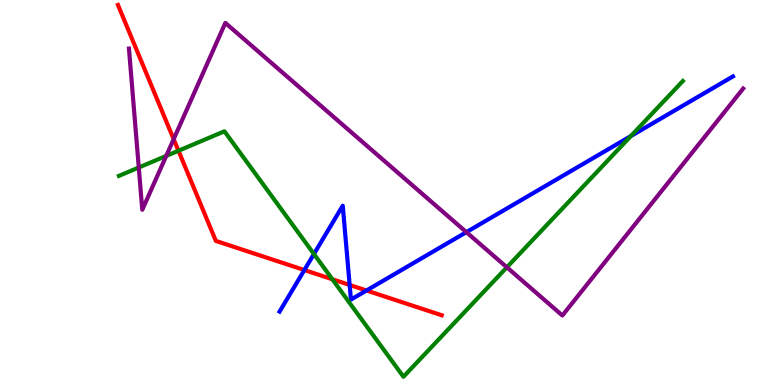[{'lines': ['blue', 'red'], 'intersections': [{'x': 3.93, 'y': 2.99}, {'x': 4.51, 'y': 2.6}, {'x': 4.73, 'y': 2.45}]}, {'lines': ['green', 'red'], 'intersections': [{'x': 2.3, 'y': 6.08}, {'x': 4.29, 'y': 2.75}]}, {'lines': ['purple', 'red'], 'intersections': [{'x': 2.24, 'y': 6.38}]}, {'lines': ['blue', 'green'], 'intersections': [{'x': 4.05, 'y': 3.4}, {'x': 8.14, 'y': 6.47}]}, {'lines': ['blue', 'purple'], 'intersections': [{'x': 6.02, 'y': 3.97}]}, {'lines': ['green', 'purple'], 'intersections': [{'x': 1.79, 'y': 5.65}, {'x': 2.14, 'y': 5.95}, {'x': 6.54, 'y': 3.06}]}]